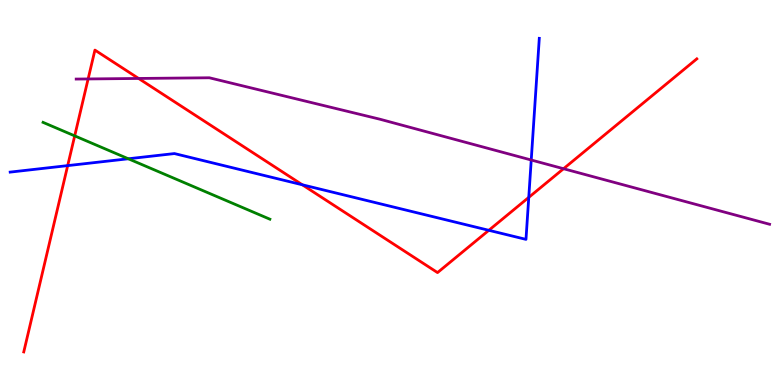[{'lines': ['blue', 'red'], 'intersections': [{'x': 0.873, 'y': 5.7}, {'x': 3.9, 'y': 5.2}, {'x': 6.31, 'y': 4.02}, {'x': 6.82, 'y': 4.87}]}, {'lines': ['green', 'red'], 'intersections': [{'x': 0.964, 'y': 6.47}]}, {'lines': ['purple', 'red'], 'intersections': [{'x': 1.14, 'y': 7.95}, {'x': 1.79, 'y': 7.96}, {'x': 7.27, 'y': 5.62}]}, {'lines': ['blue', 'green'], 'intersections': [{'x': 1.66, 'y': 5.88}]}, {'lines': ['blue', 'purple'], 'intersections': [{'x': 6.85, 'y': 5.84}]}, {'lines': ['green', 'purple'], 'intersections': []}]